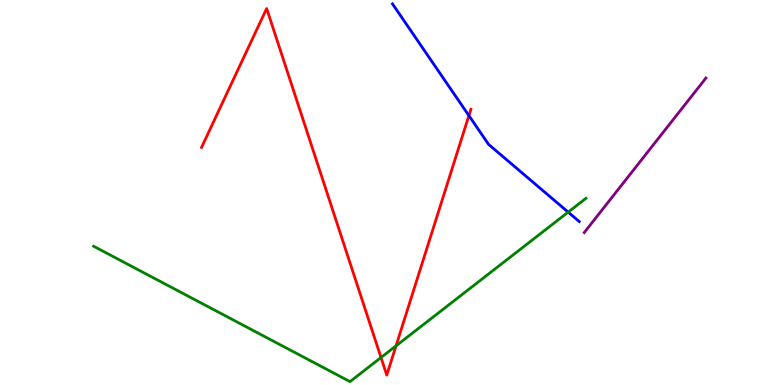[{'lines': ['blue', 'red'], 'intersections': [{'x': 6.05, 'y': 7.0}]}, {'lines': ['green', 'red'], 'intersections': [{'x': 4.92, 'y': 0.714}, {'x': 5.11, 'y': 1.02}]}, {'lines': ['purple', 'red'], 'intersections': []}, {'lines': ['blue', 'green'], 'intersections': [{'x': 7.33, 'y': 4.49}]}, {'lines': ['blue', 'purple'], 'intersections': []}, {'lines': ['green', 'purple'], 'intersections': []}]